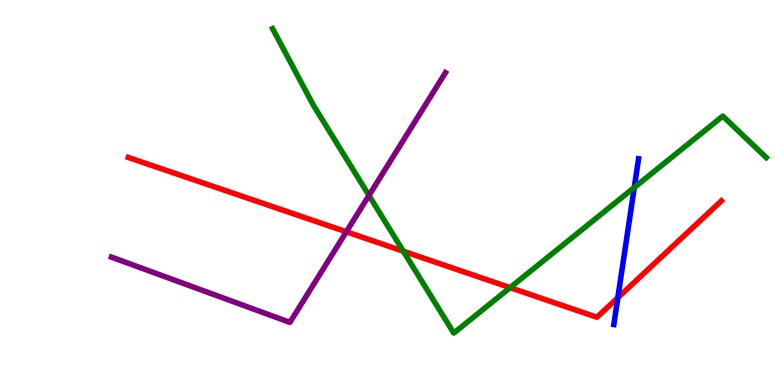[{'lines': ['blue', 'red'], 'intersections': [{'x': 7.97, 'y': 2.27}]}, {'lines': ['green', 'red'], 'intersections': [{'x': 5.2, 'y': 3.47}, {'x': 6.58, 'y': 2.53}]}, {'lines': ['purple', 'red'], 'intersections': [{'x': 4.47, 'y': 3.98}]}, {'lines': ['blue', 'green'], 'intersections': [{'x': 8.18, 'y': 5.13}]}, {'lines': ['blue', 'purple'], 'intersections': []}, {'lines': ['green', 'purple'], 'intersections': [{'x': 4.76, 'y': 4.92}]}]